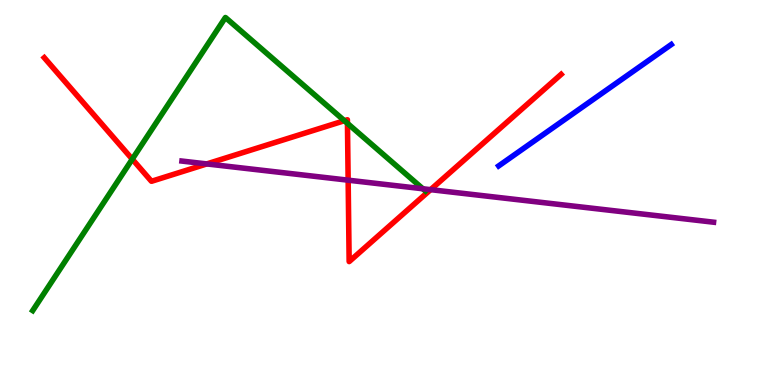[{'lines': ['blue', 'red'], 'intersections': []}, {'lines': ['green', 'red'], 'intersections': [{'x': 1.71, 'y': 5.87}, {'x': 4.44, 'y': 6.86}, {'x': 4.48, 'y': 6.8}]}, {'lines': ['purple', 'red'], 'intersections': [{'x': 2.67, 'y': 5.74}, {'x': 4.49, 'y': 5.32}, {'x': 5.56, 'y': 5.07}]}, {'lines': ['blue', 'green'], 'intersections': []}, {'lines': ['blue', 'purple'], 'intersections': []}, {'lines': ['green', 'purple'], 'intersections': [{'x': 5.46, 'y': 5.1}]}]